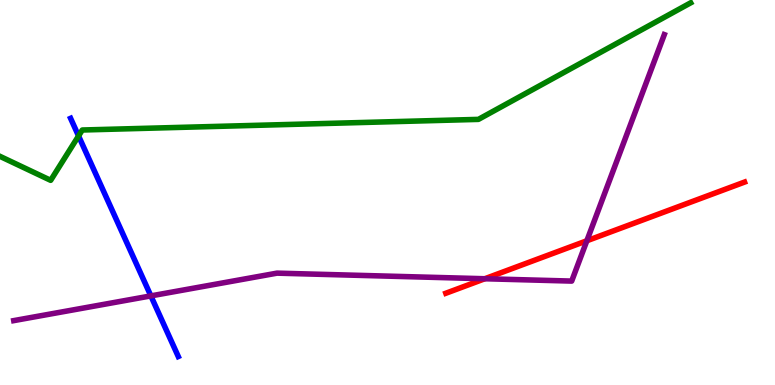[{'lines': ['blue', 'red'], 'intersections': []}, {'lines': ['green', 'red'], 'intersections': []}, {'lines': ['purple', 'red'], 'intersections': [{'x': 6.26, 'y': 2.76}, {'x': 7.57, 'y': 3.75}]}, {'lines': ['blue', 'green'], 'intersections': [{'x': 1.01, 'y': 6.47}]}, {'lines': ['blue', 'purple'], 'intersections': [{'x': 1.95, 'y': 2.31}]}, {'lines': ['green', 'purple'], 'intersections': []}]